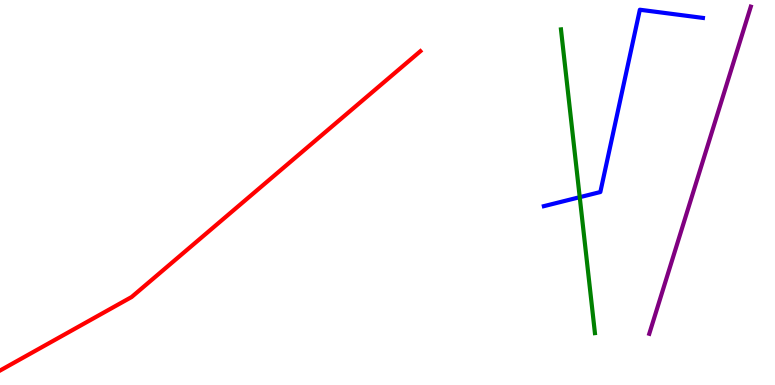[{'lines': ['blue', 'red'], 'intersections': []}, {'lines': ['green', 'red'], 'intersections': []}, {'lines': ['purple', 'red'], 'intersections': []}, {'lines': ['blue', 'green'], 'intersections': [{'x': 7.48, 'y': 4.88}]}, {'lines': ['blue', 'purple'], 'intersections': []}, {'lines': ['green', 'purple'], 'intersections': []}]